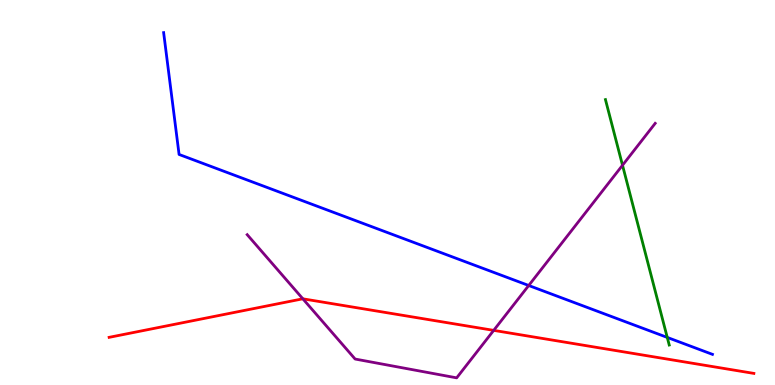[{'lines': ['blue', 'red'], 'intersections': []}, {'lines': ['green', 'red'], 'intersections': []}, {'lines': ['purple', 'red'], 'intersections': [{'x': 3.91, 'y': 2.24}, {'x': 6.37, 'y': 1.42}]}, {'lines': ['blue', 'green'], 'intersections': [{'x': 8.61, 'y': 1.24}]}, {'lines': ['blue', 'purple'], 'intersections': [{'x': 6.82, 'y': 2.58}]}, {'lines': ['green', 'purple'], 'intersections': [{'x': 8.03, 'y': 5.71}]}]